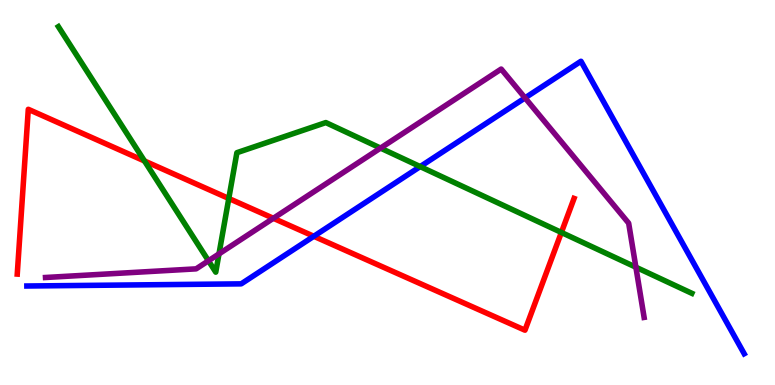[{'lines': ['blue', 'red'], 'intersections': [{'x': 4.05, 'y': 3.86}]}, {'lines': ['green', 'red'], 'intersections': [{'x': 1.86, 'y': 5.82}, {'x': 2.95, 'y': 4.84}, {'x': 7.24, 'y': 3.96}]}, {'lines': ['purple', 'red'], 'intersections': [{'x': 3.53, 'y': 4.33}]}, {'lines': ['blue', 'green'], 'intersections': [{'x': 5.42, 'y': 5.67}]}, {'lines': ['blue', 'purple'], 'intersections': [{'x': 6.77, 'y': 7.46}]}, {'lines': ['green', 'purple'], 'intersections': [{'x': 2.69, 'y': 3.23}, {'x': 2.83, 'y': 3.41}, {'x': 4.91, 'y': 6.15}, {'x': 8.2, 'y': 3.06}]}]